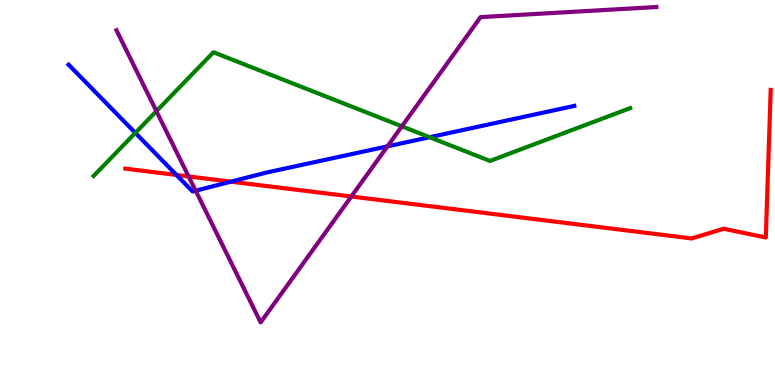[{'lines': ['blue', 'red'], 'intersections': [{'x': 2.28, 'y': 5.46}, {'x': 2.98, 'y': 5.28}]}, {'lines': ['green', 'red'], 'intersections': []}, {'lines': ['purple', 'red'], 'intersections': [{'x': 2.43, 'y': 5.42}, {'x': 4.53, 'y': 4.9}]}, {'lines': ['blue', 'green'], 'intersections': [{'x': 1.75, 'y': 6.55}, {'x': 5.54, 'y': 6.44}]}, {'lines': ['blue', 'purple'], 'intersections': [{'x': 2.52, 'y': 5.05}, {'x': 5.0, 'y': 6.2}]}, {'lines': ['green', 'purple'], 'intersections': [{'x': 2.02, 'y': 7.11}, {'x': 5.19, 'y': 6.72}]}]